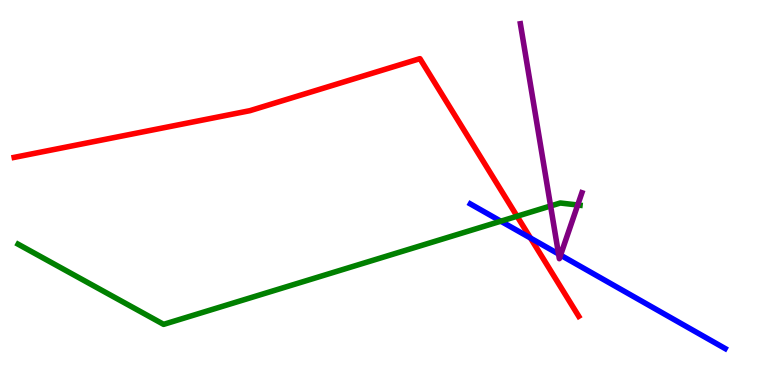[{'lines': ['blue', 'red'], 'intersections': [{'x': 6.85, 'y': 3.82}]}, {'lines': ['green', 'red'], 'intersections': [{'x': 6.67, 'y': 4.38}]}, {'lines': ['purple', 'red'], 'intersections': []}, {'lines': ['blue', 'green'], 'intersections': [{'x': 6.46, 'y': 4.25}]}, {'lines': ['blue', 'purple'], 'intersections': [{'x': 7.21, 'y': 3.4}, {'x': 7.23, 'y': 3.37}]}, {'lines': ['green', 'purple'], 'intersections': [{'x': 7.1, 'y': 4.65}, {'x': 7.45, 'y': 4.68}]}]